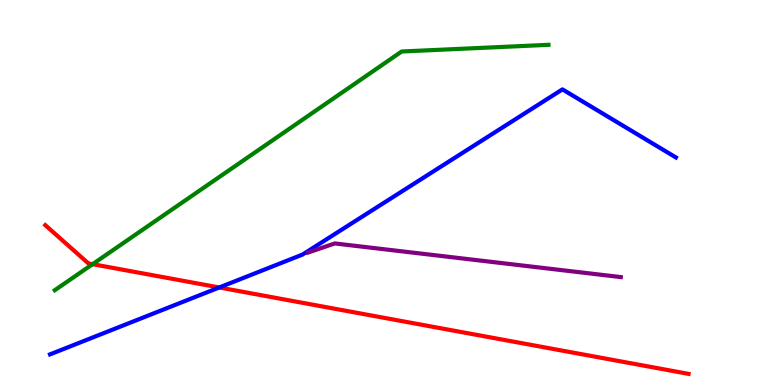[{'lines': ['blue', 'red'], 'intersections': [{'x': 2.83, 'y': 2.53}]}, {'lines': ['green', 'red'], 'intersections': [{'x': 1.2, 'y': 3.14}]}, {'lines': ['purple', 'red'], 'intersections': []}, {'lines': ['blue', 'green'], 'intersections': []}, {'lines': ['blue', 'purple'], 'intersections': []}, {'lines': ['green', 'purple'], 'intersections': []}]